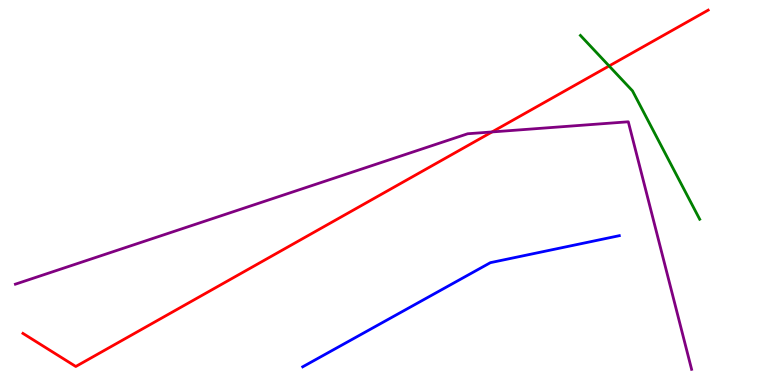[{'lines': ['blue', 'red'], 'intersections': []}, {'lines': ['green', 'red'], 'intersections': [{'x': 7.86, 'y': 8.29}]}, {'lines': ['purple', 'red'], 'intersections': [{'x': 6.35, 'y': 6.57}]}, {'lines': ['blue', 'green'], 'intersections': []}, {'lines': ['blue', 'purple'], 'intersections': []}, {'lines': ['green', 'purple'], 'intersections': []}]